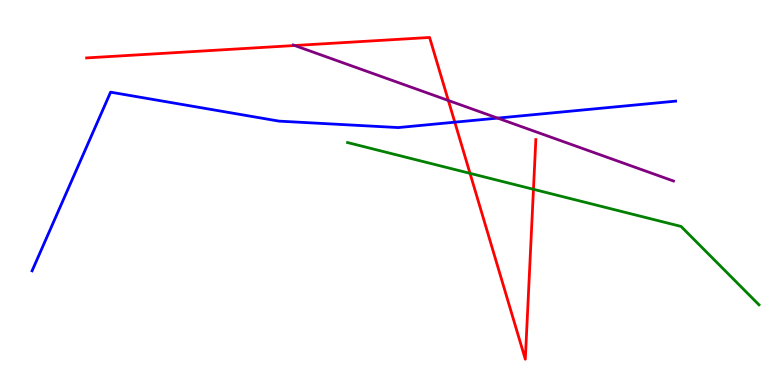[{'lines': ['blue', 'red'], 'intersections': [{'x': 5.87, 'y': 6.83}]}, {'lines': ['green', 'red'], 'intersections': [{'x': 6.06, 'y': 5.5}, {'x': 6.88, 'y': 5.08}]}, {'lines': ['purple', 'red'], 'intersections': [{'x': 3.8, 'y': 8.82}, {'x': 5.78, 'y': 7.39}]}, {'lines': ['blue', 'green'], 'intersections': []}, {'lines': ['blue', 'purple'], 'intersections': [{'x': 6.42, 'y': 6.93}]}, {'lines': ['green', 'purple'], 'intersections': []}]